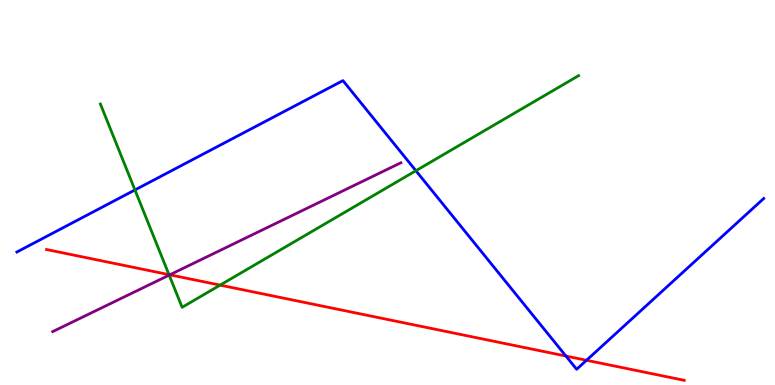[{'lines': ['blue', 'red'], 'intersections': [{'x': 7.3, 'y': 0.752}, {'x': 7.57, 'y': 0.642}]}, {'lines': ['green', 'red'], 'intersections': [{'x': 2.18, 'y': 2.87}, {'x': 2.84, 'y': 2.59}]}, {'lines': ['purple', 'red'], 'intersections': [{'x': 2.19, 'y': 2.86}]}, {'lines': ['blue', 'green'], 'intersections': [{'x': 1.74, 'y': 5.07}, {'x': 5.37, 'y': 5.57}]}, {'lines': ['blue', 'purple'], 'intersections': []}, {'lines': ['green', 'purple'], 'intersections': [{'x': 2.18, 'y': 2.85}]}]